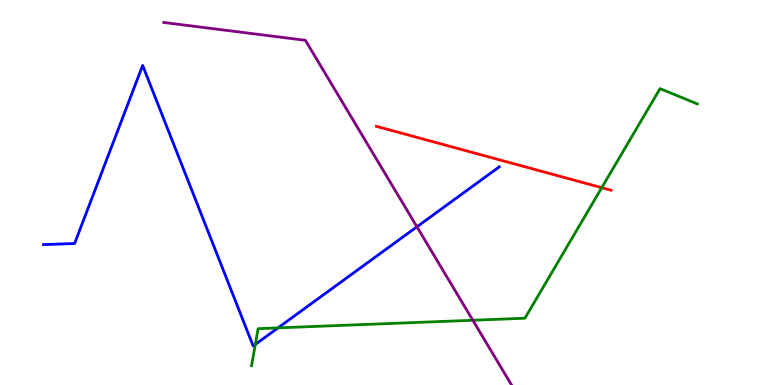[{'lines': ['blue', 'red'], 'intersections': []}, {'lines': ['green', 'red'], 'intersections': [{'x': 7.76, 'y': 5.12}]}, {'lines': ['purple', 'red'], 'intersections': []}, {'lines': ['blue', 'green'], 'intersections': [{'x': 3.29, 'y': 1.06}, {'x': 3.59, 'y': 1.48}]}, {'lines': ['blue', 'purple'], 'intersections': [{'x': 5.38, 'y': 4.11}]}, {'lines': ['green', 'purple'], 'intersections': [{'x': 6.1, 'y': 1.68}]}]